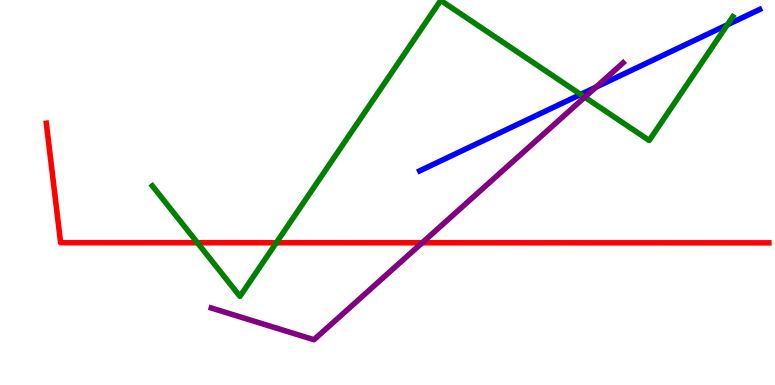[{'lines': ['blue', 'red'], 'intersections': []}, {'lines': ['green', 'red'], 'intersections': [{'x': 2.55, 'y': 3.7}, {'x': 3.57, 'y': 3.69}]}, {'lines': ['purple', 'red'], 'intersections': [{'x': 5.45, 'y': 3.69}]}, {'lines': ['blue', 'green'], 'intersections': [{'x': 7.49, 'y': 7.55}, {'x': 9.39, 'y': 9.36}]}, {'lines': ['blue', 'purple'], 'intersections': [{'x': 7.69, 'y': 7.74}]}, {'lines': ['green', 'purple'], 'intersections': [{'x': 7.55, 'y': 7.48}]}]